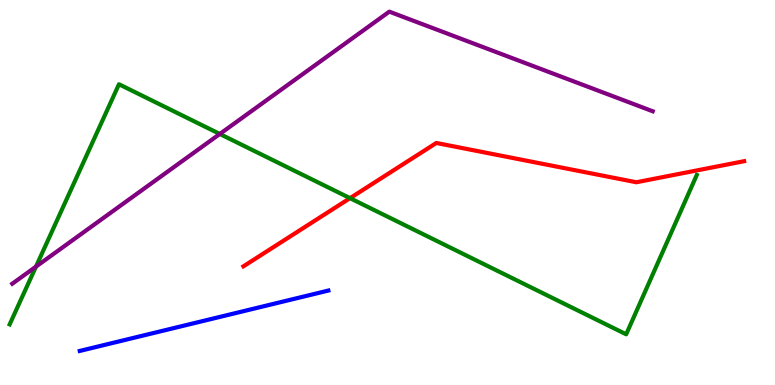[{'lines': ['blue', 'red'], 'intersections': []}, {'lines': ['green', 'red'], 'intersections': [{'x': 4.52, 'y': 4.85}]}, {'lines': ['purple', 'red'], 'intersections': []}, {'lines': ['blue', 'green'], 'intersections': []}, {'lines': ['blue', 'purple'], 'intersections': []}, {'lines': ['green', 'purple'], 'intersections': [{'x': 0.464, 'y': 3.07}, {'x': 2.84, 'y': 6.52}]}]